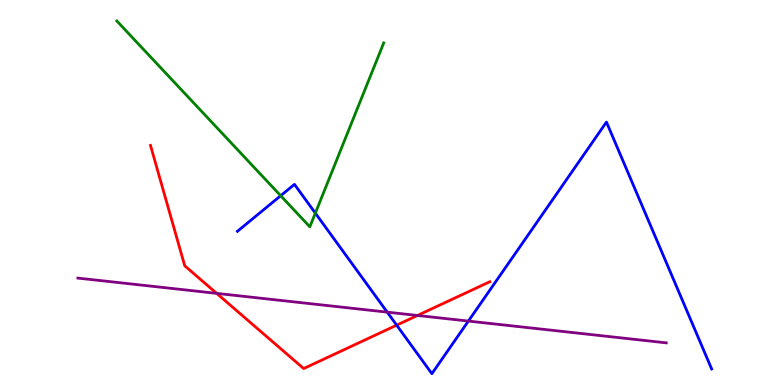[{'lines': ['blue', 'red'], 'intersections': [{'x': 5.12, 'y': 1.55}]}, {'lines': ['green', 'red'], 'intersections': []}, {'lines': ['purple', 'red'], 'intersections': [{'x': 2.8, 'y': 2.38}, {'x': 5.39, 'y': 1.81}]}, {'lines': ['blue', 'green'], 'intersections': [{'x': 3.62, 'y': 4.92}, {'x': 4.07, 'y': 4.46}]}, {'lines': ['blue', 'purple'], 'intersections': [{'x': 5.0, 'y': 1.89}, {'x': 6.04, 'y': 1.66}]}, {'lines': ['green', 'purple'], 'intersections': []}]